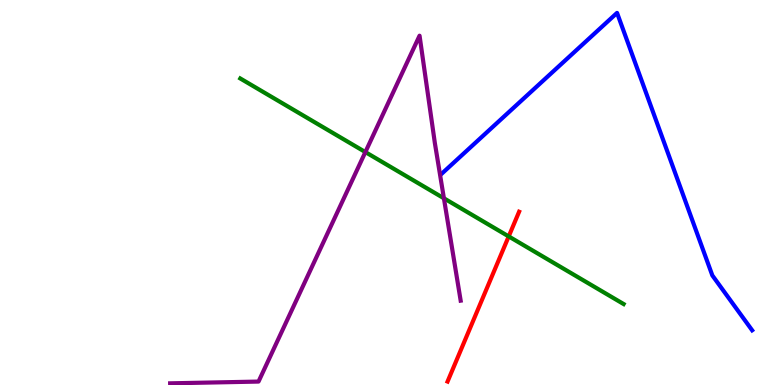[{'lines': ['blue', 'red'], 'intersections': []}, {'lines': ['green', 'red'], 'intersections': [{'x': 6.56, 'y': 3.86}]}, {'lines': ['purple', 'red'], 'intersections': []}, {'lines': ['blue', 'green'], 'intersections': []}, {'lines': ['blue', 'purple'], 'intersections': []}, {'lines': ['green', 'purple'], 'intersections': [{'x': 4.71, 'y': 6.05}, {'x': 5.73, 'y': 4.85}]}]